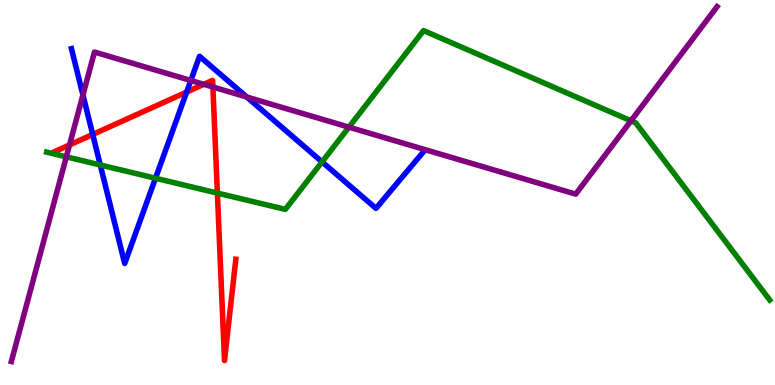[{'lines': ['blue', 'red'], 'intersections': [{'x': 1.2, 'y': 6.51}, {'x': 2.41, 'y': 7.61}]}, {'lines': ['green', 'red'], 'intersections': [{'x': 2.8, 'y': 4.99}]}, {'lines': ['purple', 'red'], 'intersections': [{'x': 0.897, 'y': 6.24}, {'x': 2.63, 'y': 7.81}, {'x': 2.75, 'y': 7.74}]}, {'lines': ['blue', 'green'], 'intersections': [{'x': 1.29, 'y': 5.71}, {'x': 2.01, 'y': 5.37}, {'x': 4.16, 'y': 5.8}]}, {'lines': ['blue', 'purple'], 'intersections': [{'x': 1.07, 'y': 7.53}, {'x': 2.46, 'y': 7.91}, {'x': 3.18, 'y': 7.48}]}, {'lines': ['green', 'purple'], 'intersections': [{'x': 0.856, 'y': 5.93}, {'x': 4.5, 'y': 6.7}, {'x': 8.14, 'y': 6.86}]}]